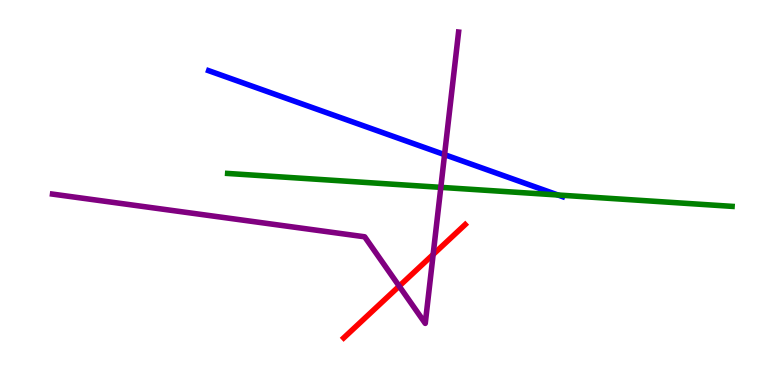[{'lines': ['blue', 'red'], 'intersections': []}, {'lines': ['green', 'red'], 'intersections': []}, {'lines': ['purple', 'red'], 'intersections': [{'x': 5.15, 'y': 2.57}, {'x': 5.59, 'y': 3.39}]}, {'lines': ['blue', 'green'], 'intersections': [{'x': 7.2, 'y': 4.94}]}, {'lines': ['blue', 'purple'], 'intersections': [{'x': 5.74, 'y': 5.98}]}, {'lines': ['green', 'purple'], 'intersections': [{'x': 5.69, 'y': 5.13}]}]